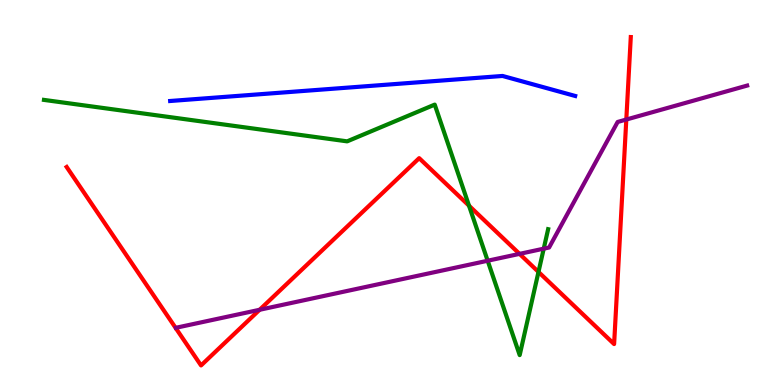[{'lines': ['blue', 'red'], 'intersections': []}, {'lines': ['green', 'red'], 'intersections': [{'x': 6.05, 'y': 4.66}, {'x': 6.95, 'y': 2.94}]}, {'lines': ['purple', 'red'], 'intersections': [{'x': 3.35, 'y': 1.95}, {'x': 6.7, 'y': 3.41}, {'x': 8.08, 'y': 6.9}]}, {'lines': ['blue', 'green'], 'intersections': []}, {'lines': ['blue', 'purple'], 'intersections': []}, {'lines': ['green', 'purple'], 'intersections': [{'x': 6.29, 'y': 3.23}, {'x': 7.02, 'y': 3.54}]}]